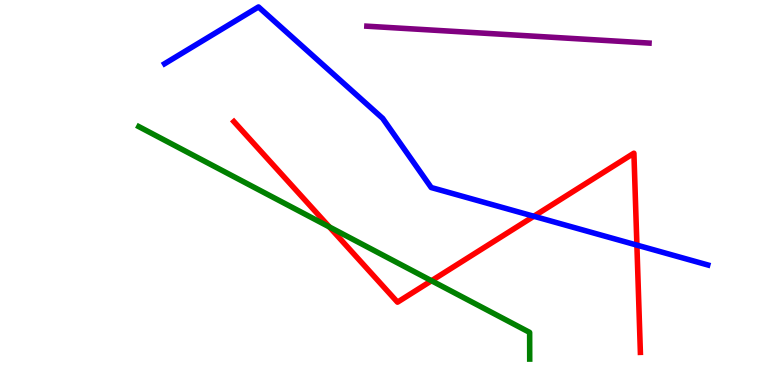[{'lines': ['blue', 'red'], 'intersections': [{'x': 6.89, 'y': 4.38}, {'x': 8.22, 'y': 3.63}]}, {'lines': ['green', 'red'], 'intersections': [{'x': 4.25, 'y': 4.11}, {'x': 5.57, 'y': 2.71}]}, {'lines': ['purple', 'red'], 'intersections': []}, {'lines': ['blue', 'green'], 'intersections': []}, {'lines': ['blue', 'purple'], 'intersections': []}, {'lines': ['green', 'purple'], 'intersections': []}]